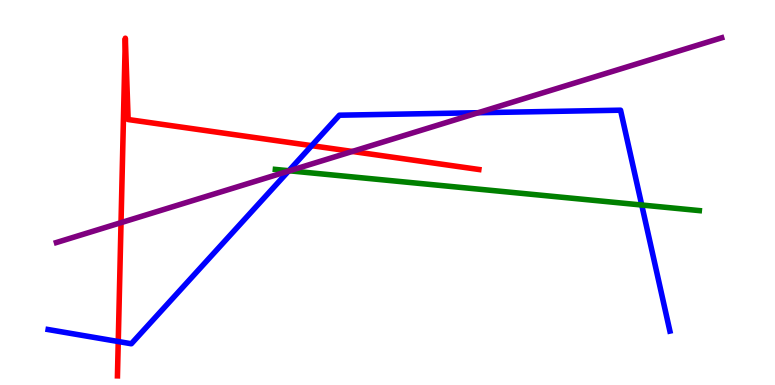[{'lines': ['blue', 'red'], 'intersections': [{'x': 1.53, 'y': 1.13}, {'x': 4.02, 'y': 6.22}]}, {'lines': ['green', 'red'], 'intersections': []}, {'lines': ['purple', 'red'], 'intersections': [{'x': 1.56, 'y': 4.22}, {'x': 4.55, 'y': 6.07}]}, {'lines': ['blue', 'green'], 'intersections': [{'x': 3.73, 'y': 5.57}, {'x': 8.28, 'y': 4.68}]}, {'lines': ['blue', 'purple'], 'intersections': [{'x': 3.72, 'y': 5.56}, {'x': 6.17, 'y': 7.07}]}, {'lines': ['green', 'purple'], 'intersections': [{'x': 3.74, 'y': 5.56}]}]